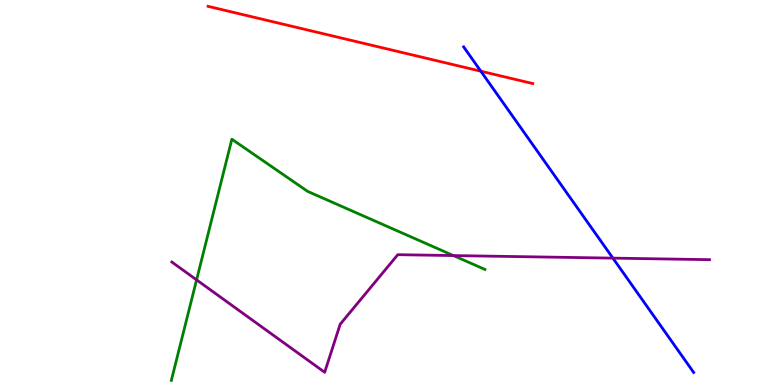[{'lines': ['blue', 'red'], 'intersections': [{'x': 6.2, 'y': 8.15}]}, {'lines': ['green', 'red'], 'intersections': []}, {'lines': ['purple', 'red'], 'intersections': []}, {'lines': ['blue', 'green'], 'intersections': []}, {'lines': ['blue', 'purple'], 'intersections': [{'x': 7.91, 'y': 3.3}]}, {'lines': ['green', 'purple'], 'intersections': [{'x': 2.54, 'y': 2.73}, {'x': 5.85, 'y': 3.36}]}]